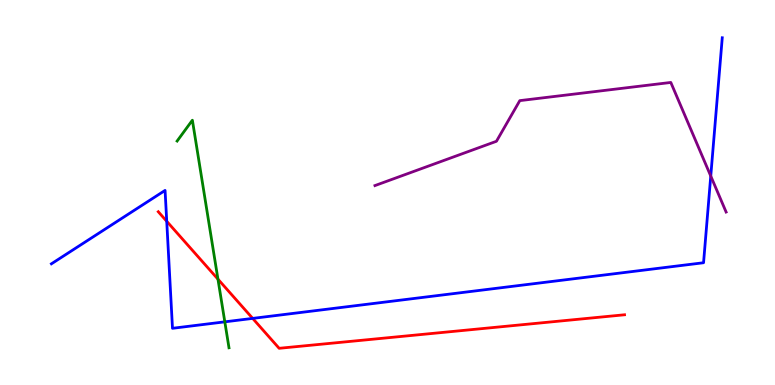[{'lines': ['blue', 'red'], 'intersections': [{'x': 2.15, 'y': 4.25}, {'x': 3.26, 'y': 1.73}]}, {'lines': ['green', 'red'], 'intersections': [{'x': 2.81, 'y': 2.75}]}, {'lines': ['purple', 'red'], 'intersections': []}, {'lines': ['blue', 'green'], 'intersections': [{'x': 2.9, 'y': 1.64}]}, {'lines': ['blue', 'purple'], 'intersections': [{'x': 9.17, 'y': 5.43}]}, {'lines': ['green', 'purple'], 'intersections': []}]